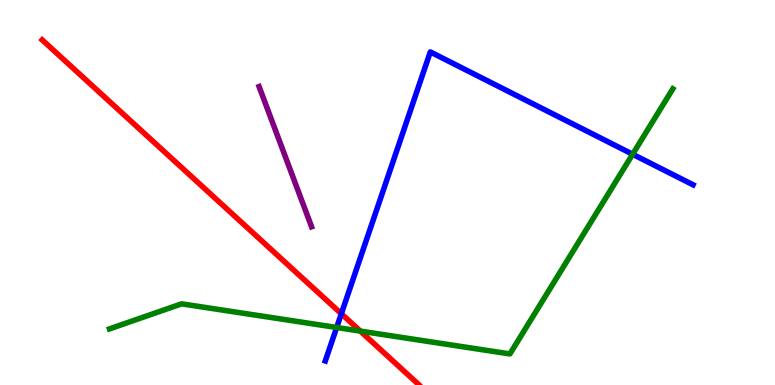[{'lines': ['blue', 'red'], 'intersections': [{'x': 4.4, 'y': 1.85}]}, {'lines': ['green', 'red'], 'intersections': [{'x': 4.65, 'y': 1.4}]}, {'lines': ['purple', 'red'], 'intersections': []}, {'lines': ['blue', 'green'], 'intersections': [{'x': 4.34, 'y': 1.49}, {'x': 8.16, 'y': 5.99}]}, {'lines': ['blue', 'purple'], 'intersections': []}, {'lines': ['green', 'purple'], 'intersections': []}]